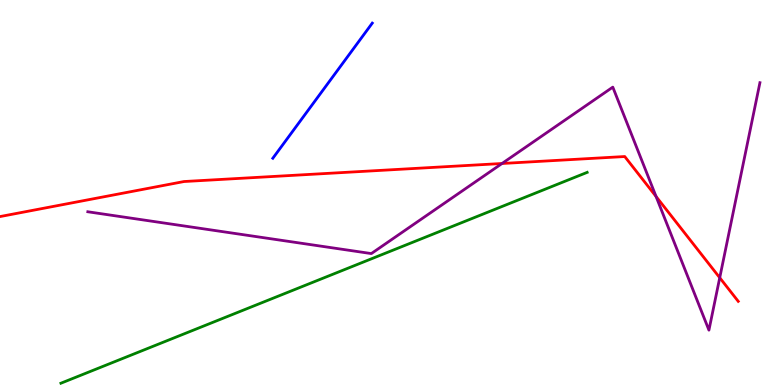[{'lines': ['blue', 'red'], 'intersections': []}, {'lines': ['green', 'red'], 'intersections': []}, {'lines': ['purple', 'red'], 'intersections': [{'x': 6.48, 'y': 5.75}, {'x': 8.47, 'y': 4.9}, {'x': 9.29, 'y': 2.79}]}, {'lines': ['blue', 'green'], 'intersections': []}, {'lines': ['blue', 'purple'], 'intersections': []}, {'lines': ['green', 'purple'], 'intersections': []}]